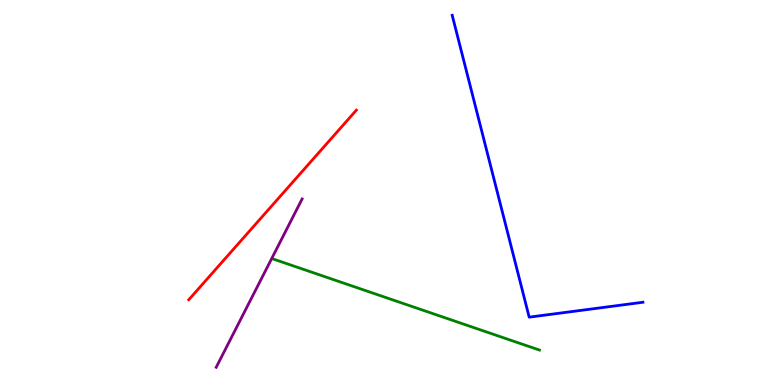[{'lines': ['blue', 'red'], 'intersections': []}, {'lines': ['green', 'red'], 'intersections': []}, {'lines': ['purple', 'red'], 'intersections': []}, {'lines': ['blue', 'green'], 'intersections': []}, {'lines': ['blue', 'purple'], 'intersections': []}, {'lines': ['green', 'purple'], 'intersections': []}]